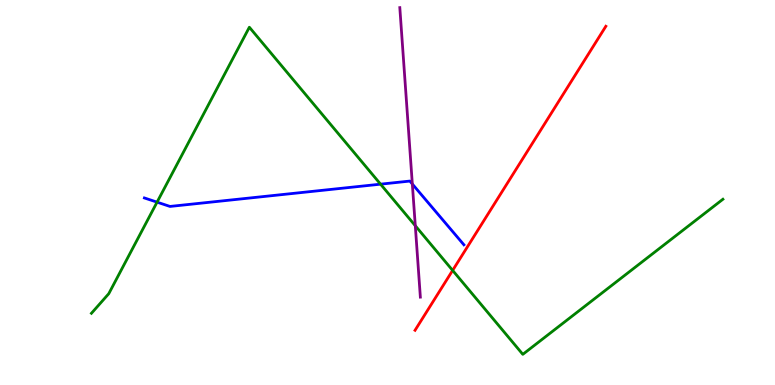[{'lines': ['blue', 'red'], 'intersections': []}, {'lines': ['green', 'red'], 'intersections': [{'x': 5.84, 'y': 2.98}]}, {'lines': ['purple', 'red'], 'intersections': []}, {'lines': ['blue', 'green'], 'intersections': [{'x': 2.03, 'y': 4.75}, {'x': 4.91, 'y': 5.22}]}, {'lines': ['blue', 'purple'], 'intersections': [{'x': 5.32, 'y': 5.22}]}, {'lines': ['green', 'purple'], 'intersections': [{'x': 5.36, 'y': 4.14}]}]